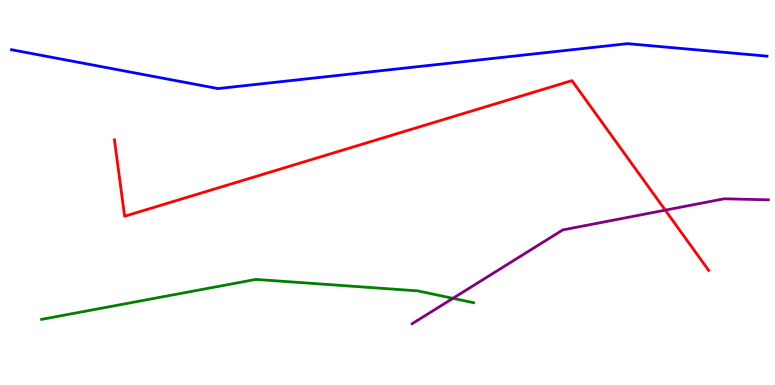[{'lines': ['blue', 'red'], 'intersections': []}, {'lines': ['green', 'red'], 'intersections': []}, {'lines': ['purple', 'red'], 'intersections': [{'x': 8.58, 'y': 4.54}]}, {'lines': ['blue', 'green'], 'intersections': []}, {'lines': ['blue', 'purple'], 'intersections': []}, {'lines': ['green', 'purple'], 'intersections': [{'x': 5.84, 'y': 2.25}]}]